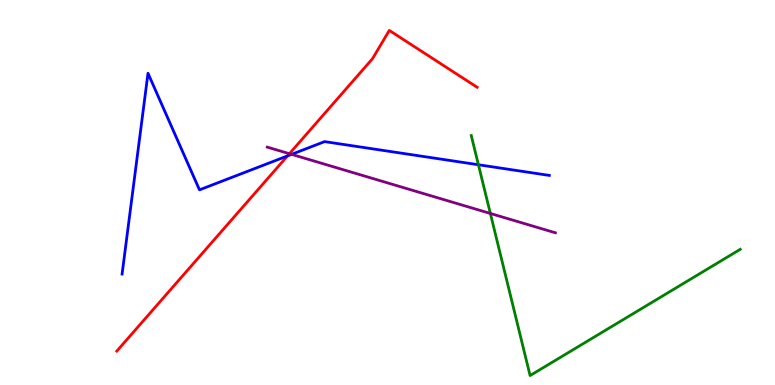[{'lines': ['blue', 'red'], 'intersections': [{'x': 3.71, 'y': 5.95}]}, {'lines': ['green', 'red'], 'intersections': []}, {'lines': ['purple', 'red'], 'intersections': [{'x': 3.73, 'y': 6.01}]}, {'lines': ['blue', 'green'], 'intersections': [{'x': 6.17, 'y': 5.72}]}, {'lines': ['blue', 'purple'], 'intersections': [{'x': 3.76, 'y': 5.99}]}, {'lines': ['green', 'purple'], 'intersections': [{'x': 6.33, 'y': 4.46}]}]